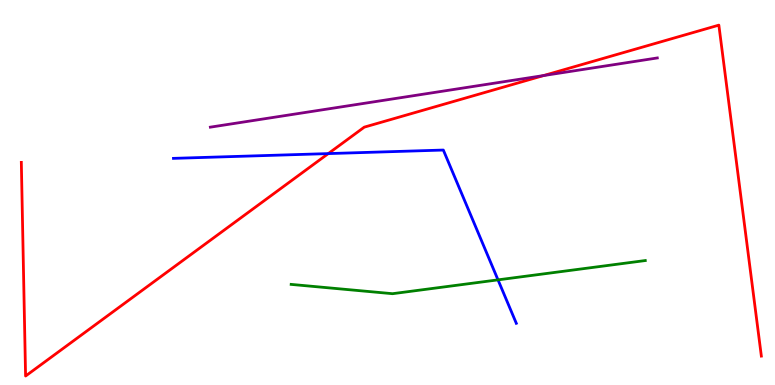[{'lines': ['blue', 'red'], 'intersections': [{'x': 4.24, 'y': 6.01}]}, {'lines': ['green', 'red'], 'intersections': []}, {'lines': ['purple', 'red'], 'intersections': [{'x': 7.01, 'y': 8.04}]}, {'lines': ['blue', 'green'], 'intersections': [{'x': 6.43, 'y': 2.73}]}, {'lines': ['blue', 'purple'], 'intersections': []}, {'lines': ['green', 'purple'], 'intersections': []}]